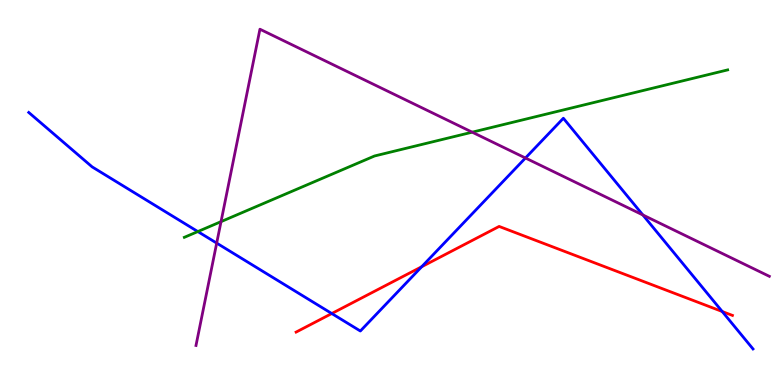[{'lines': ['blue', 'red'], 'intersections': [{'x': 4.28, 'y': 1.86}, {'x': 5.44, 'y': 3.07}, {'x': 9.32, 'y': 1.91}]}, {'lines': ['green', 'red'], 'intersections': []}, {'lines': ['purple', 'red'], 'intersections': []}, {'lines': ['blue', 'green'], 'intersections': [{'x': 2.55, 'y': 3.99}]}, {'lines': ['blue', 'purple'], 'intersections': [{'x': 2.8, 'y': 3.69}, {'x': 6.78, 'y': 5.9}, {'x': 8.3, 'y': 4.42}]}, {'lines': ['green', 'purple'], 'intersections': [{'x': 2.85, 'y': 4.24}, {'x': 6.09, 'y': 6.57}]}]